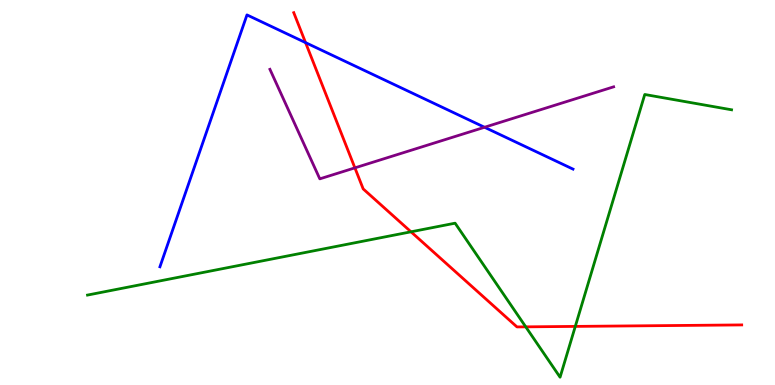[{'lines': ['blue', 'red'], 'intersections': [{'x': 3.94, 'y': 8.89}]}, {'lines': ['green', 'red'], 'intersections': [{'x': 5.3, 'y': 3.98}, {'x': 6.78, 'y': 1.51}, {'x': 7.42, 'y': 1.52}]}, {'lines': ['purple', 'red'], 'intersections': [{'x': 4.58, 'y': 5.64}]}, {'lines': ['blue', 'green'], 'intersections': []}, {'lines': ['blue', 'purple'], 'intersections': [{'x': 6.25, 'y': 6.69}]}, {'lines': ['green', 'purple'], 'intersections': []}]